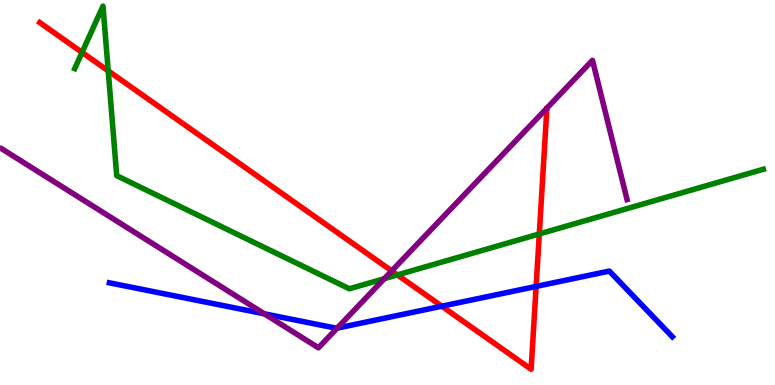[{'lines': ['blue', 'red'], 'intersections': [{'x': 5.7, 'y': 2.05}, {'x': 6.92, 'y': 2.56}]}, {'lines': ['green', 'red'], 'intersections': [{'x': 1.06, 'y': 8.64}, {'x': 1.4, 'y': 8.16}, {'x': 5.13, 'y': 2.86}, {'x': 6.96, 'y': 3.92}]}, {'lines': ['purple', 'red'], 'intersections': [{'x': 5.05, 'y': 2.96}]}, {'lines': ['blue', 'green'], 'intersections': []}, {'lines': ['blue', 'purple'], 'intersections': [{'x': 3.41, 'y': 1.85}, {'x': 4.35, 'y': 1.48}]}, {'lines': ['green', 'purple'], 'intersections': [{'x': 4.96, 'y': 2.76}]}]